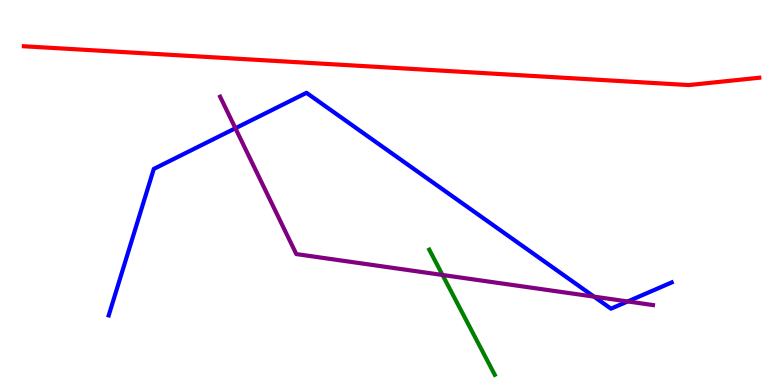[{'lines': ['blue', 'red'], 'intersections': []}, {'lines': ['green', 'red'], 'intersections': []}, {'lines': ['purple', 'red'], 'intersections': []}, {'lines': ['blue', 'green'], 'intersections': []}, {'lines': ['blue', 'purple'], 'intersections': [{'x': 3.04, 'y': 6.67}, {'x': 7.66, 'y': 2.3}, {'x': 8.1, 'y': 2.17}]}, {'lines': ['green', 'purple'], 'intersections': [{'x': 5.71, 'y': 2.86}]}]